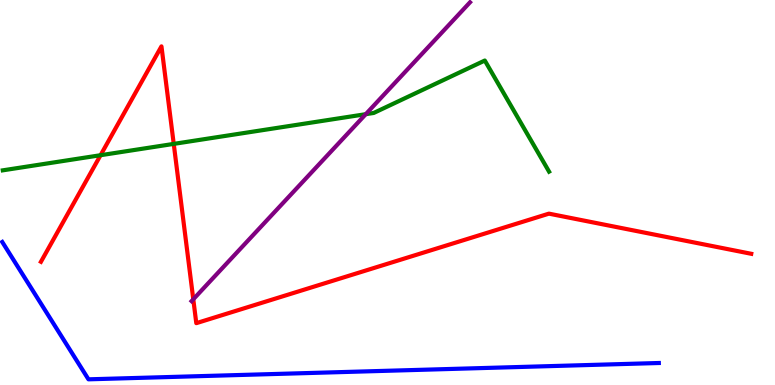[{'lines': ['blue', 'red'], 'intersections': []}, {'lines': ['green', 'red'], 'intersections': [{'x': 1.3, 'y': 5.97}, {'x': 2.24, 'y': 6.26}]}, {'lines': ['purple', 'red'], 'intersections': [{'x': 2.49, 'y': 2.23}]}, {'lines': ['blue', 'green'], 'intersections': []}, {'lines': ['blue', 'purple'], 'intersections': []}, {'lines': ['green', 'purple'], 'intersections': [{'x': 4.72, 'y': 7.03}]}]